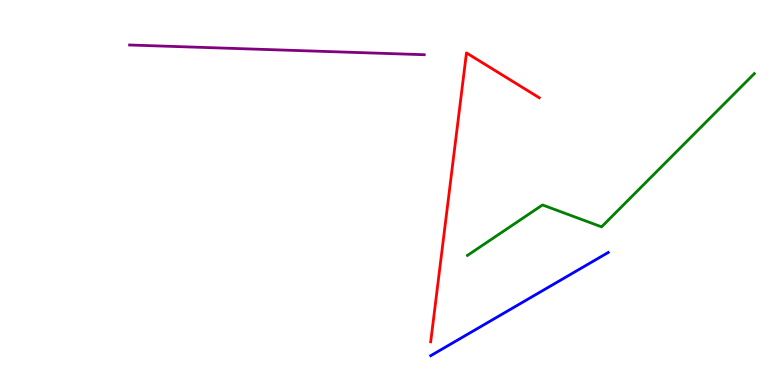[{'lines': ['blue', 'red'], 'intersections': []}, {'lines': ['green', 'red'], 'intersections': []}, {'lines': ['purple', 'red'], 'intersections': []}, {'lines': ['blue', 'green'], 'intersections': []}, {'lines': ['blue', 'purple'], 'intersections': []}, {'lines': ['green', 'purple'], 'intersections': []}]